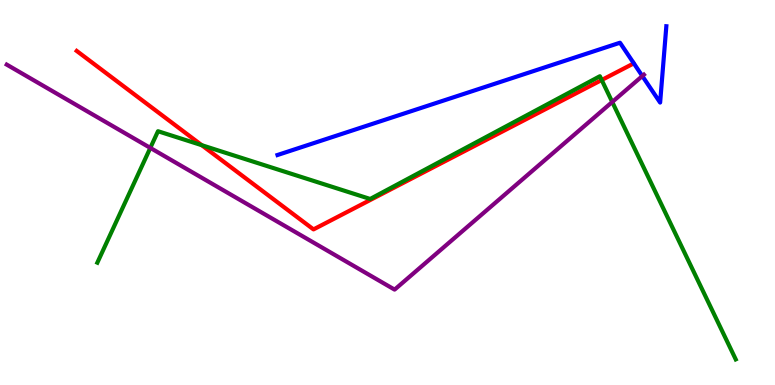[{'lines': ['blue', 'red'], 'intersections': []}, {'lines': ['green', 'red'], 'intersections': [{'x': 2.6, 'y': 6.23}, {'x': 7.76, 'y': 7.92}]}, {'lines': ['purple', 'red'], 'intersections': []}, {'lines': ['blue', 'green'], 'intersections': []}, {'lines': ['blue', 'purple'], 'intersections': [{'x': 8.29, 'y': 8.03}]}, {'lines': ['green', 'purple'], 'intersections': [{'x': 1.94, 'y': 6.16}, {'x': 7.9, 'y': 7.35}]}]